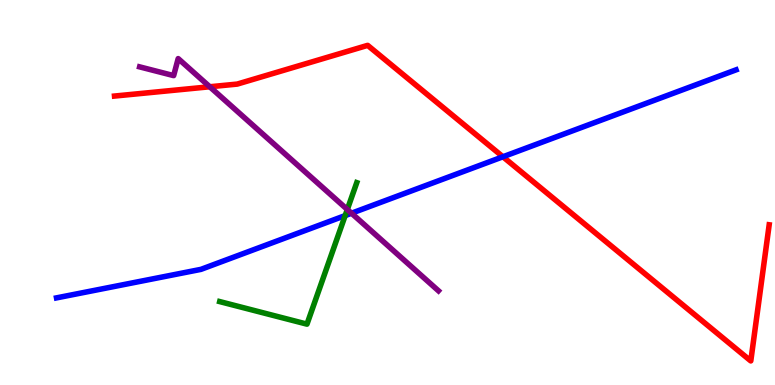[{'lines': ['blue', 'red'], 'intersections': [{'x': 6.49, 'y': 5.93}]}, {'lines': ['green', 'red'], 'intersections': []}, {'lines': ['purple', 'red'], 'intersections': [{'x': 2.71, 'y': 7.75}]}, {'lines': ['blue', 'green'], 'intersections': [{'x': 4.45, 'y': 4.4}]}, {'lines': ['blue', 'purple'], 'intersections': [{'x': 4.54, 'y': 4.46}]}, {'lines': ['green', 'purple'], 'intersections': [{'x': 4.48, 'y': 4.56}]}]